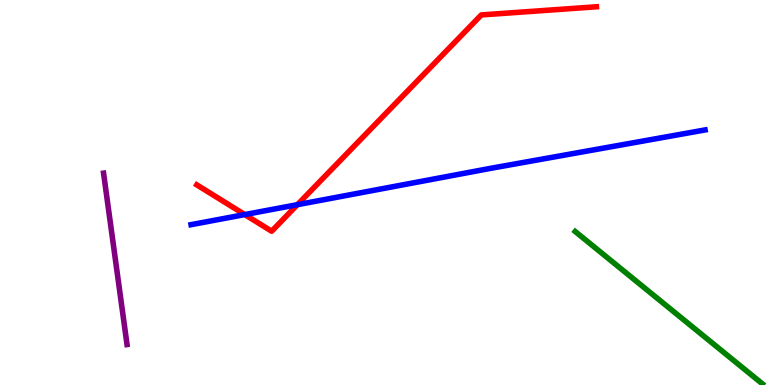[{'lines': ['blue', 'red'], 'intersections': [{'x': 3.16, 'y': 4.43}, {'x': 3.84, 'y': 4.68}]}, {'lines': ['green', 'red'], 'intersections': []}, {'lines': ['purple', 'red'], 'intersections': []}, {'lines': ['blue', 'green'], 'intersections': []}, {'lines': ['blue', 'purple'], 'intersections': []}, {'lines': ['green', 'purple'], 'intersections': []}]